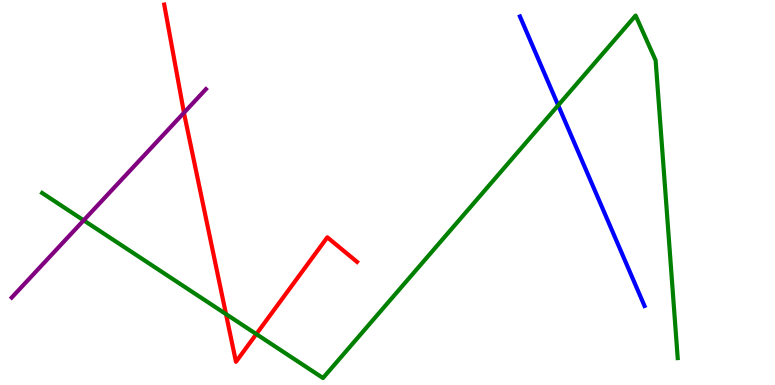[{'lines': ['blue', 'red'], 'intersections': []}, {'lines': ['green', 'red'], 'intersections': [{'x': 2.92, 'y': 1.84}, {'x': 3.31, 'y': 1.32}]}, {'lines': ['purple', 'red'], 'intersections': [{'x': 2.37, 'y': 7.07}]}, {'lines': ['blue', 'green'], 'intersections': [{'x': 7.2, 'y': 7.26}]}, {'lines': ['blue', 'purple'], 'intersections': []}, {'lines': ['green', 'purple'], 'intersections': [{'x': 1.08, 'y': 4.28}]}]